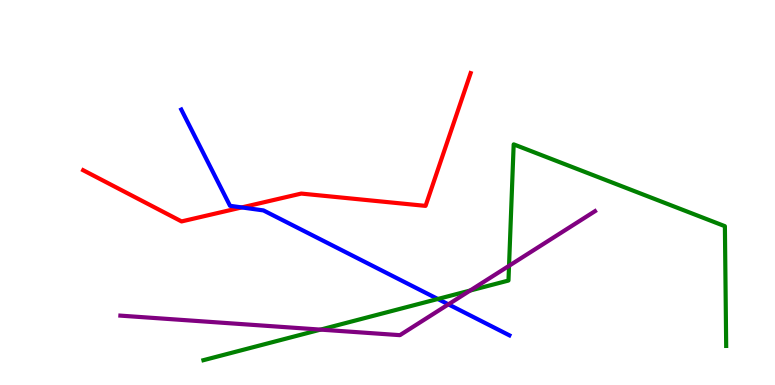[{'lines': ['blue', 'red'], 'intersections': [{'x': 3.12, 'y': 4.61}]}, {'lines': ['green', 'red'], 'intersections': []}, {'lines': ['purple', 'red'], 'intersections': []}, {'lines': ['blue', 'green'], 'intersections': [{'x': 5.65, 'y': 2.23}]}, {'lines': ['blue', 'purple'], 'intersections': [{'x': 5.79, 'y': 2.09}]}, {'lines': ['green', 'purple'], 'intersections': [{'x': 4.14, 'y': 1.44}, {'x': 6.07, 'y': 2.45}, {'x': 6.57, 'y': 3.1}]}]